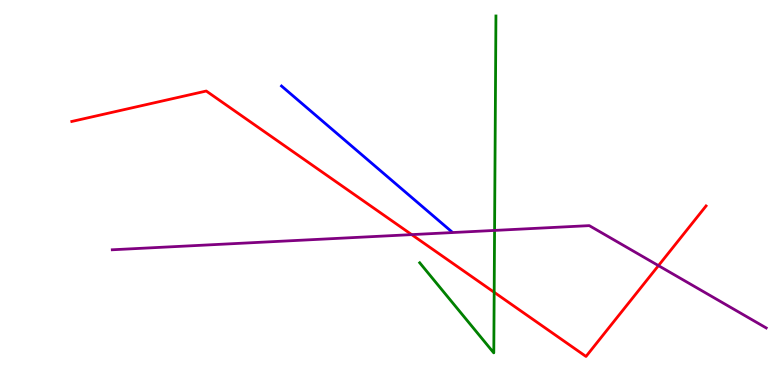[{'lines': ['blue', 'red'], 'intersections': []}, {'lines': ['green', 'red'], 'intersections': [{'x': 6.38, 'y': 2.41}]}, {'lines': ['purple', 'red'], 'intersections': [{'x': 5.31, 'y': 3.91}, {'x': 8.5, 'y': 3.1}]}, {'lines': ['blue', 'green'], 'intersections': []}, {'lines': ['blue', 'purple'], 'intersections': []}, {'lines': ['green', 'purple'], 'intersections': [{'x': 6.38, 'y': 4.01}]}]